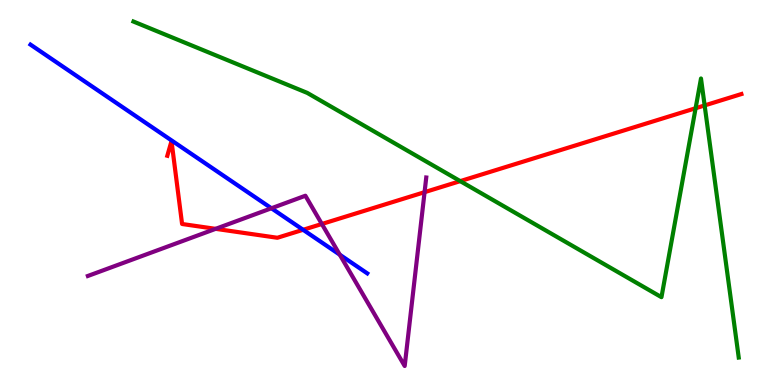[{'lines': ['blue', 'red'], 'intersections': [{'x': 3.91, 'y': 4.03}]}, {'lines': ['green', 'red'], 'intersections': [{'x': 5.94, 'y': 5.3}, {'x': 8.98, 'y': 7.19}, {'x': 9.09, 'y': 7.26}]}, {'lines': ['purple', 'red'], 'intersections': [{'x': 2.78, 'y': 4.06}, {'x': 4.15, 'y': 4.18}, {'x': 5.48, 'y': 5.01}]}, {'lines': ['blue', 'green'], 'intersections': []}, {'lines': ['blue', 'purple'], 'intersections': [{'x': 3.5, 'y': 4.59}, {'x': 4.38, 'y': 3.38}]}, {'lines': ['green', 'purple'], 'intersections': []}]